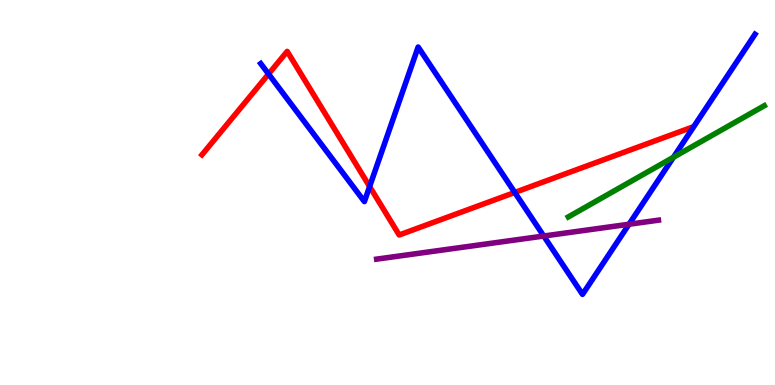[{'lines': ['blue', 'red'], 'intersections': [{'x': 3.47, 'y': 8.08}, {'x': 4.77, 'y': 5.16}, {'x': 6.64, 'y': 5.0}]}, {'lines': ['green', 'red'], 'intersections': []}, {'lines': ['purple', 'red'], 'intersections': []}, {'lines': ['blue', 'green'], 'intersections': [{'x': 8.69, 'y': 5.91}]}, {'lines': ['blue', 'purple'], 'intersections': [{'x': 7.02, 'y': 3.87}, {'x': 8.12, 'y': 4.18}]}, {'lines': ['green', 'purple'], 'intersections': []}]